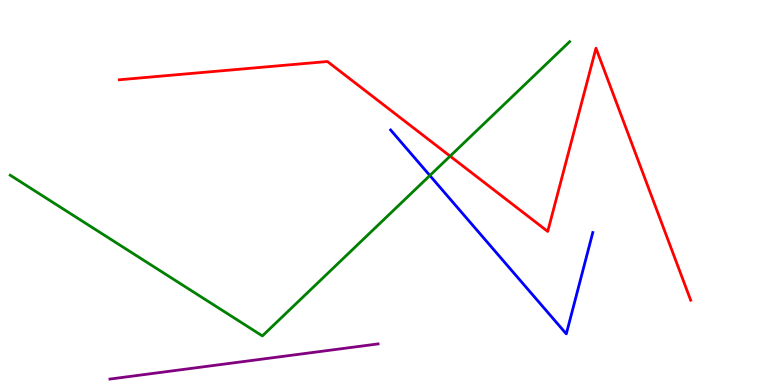[{'lines': ['blue', 'red'], 'intersections': []}, {'lines': ['green', 'red'], 'intersections': [{'x': 5.81, 'y': 5.94}]}, {'lines': ['purple', 'red'], 'intersections': []}, {'lines': ['blue', 'green'], 'intersections': [{'x': 5.55, 'y': 5.44}]}, {'lines': ['blue', 'purple'], 'intersections': []}, {'lines': ['green', 'purple'], 'intersections': []}]